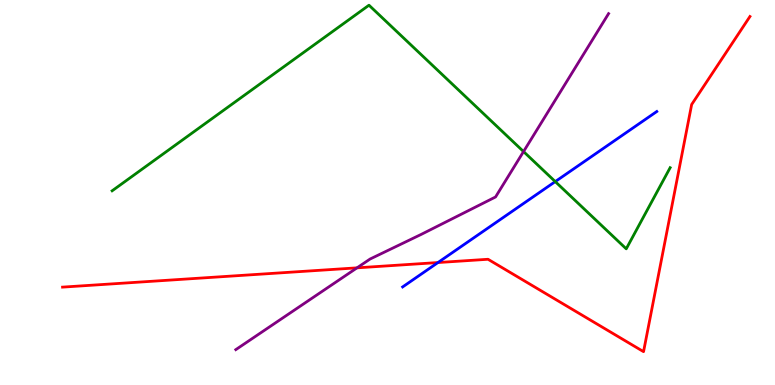[{'lines': ['blue', 'red'], 'intersections': [{'x': 5.65, 'y': 3.18}]}, {'lines': ['green', 'red'], 'intersections': []}, {'lines': ['purple', 'red'], 'intersections': [{'x': 4.61, 'y': 3.04}]}, {'lines': ['blue', 'green'], 'intersections': [{'x': 7.16, 'y': 5.28}]}, {'lines': ['blue', 'purple'], 'intersections': []}, {'lines': ['green', 'purple'], 'intersections': [{'x': 6.76, 'y': 6.06}]}]